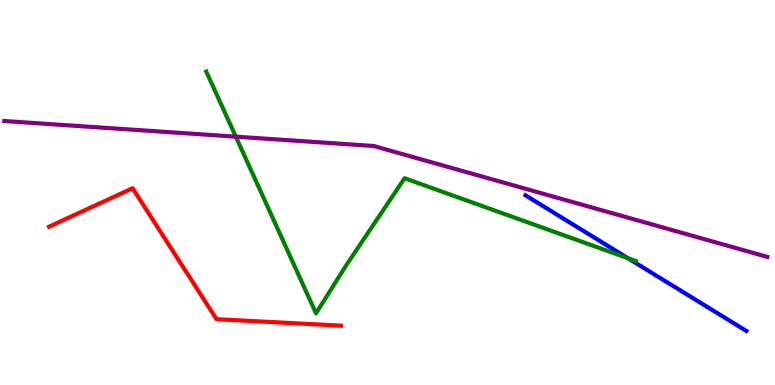[{'lines': ['blue', 'red'], 'intersections': []}, {'lines': ['green', 'red'], 'intersections': []}, {'lines': ['purple', 'red'], 'intersections': []}, {'lines': ['blue', 'green'], 'intersections': [{'x': 8.1, 'y': 3.29}]}, {'lines': ['blue', 'purple'], 'intersections': []}, {'lines': ['green', 'purple'], 'intersections': [{'x': 3.04, 'y': 6.45}]}]